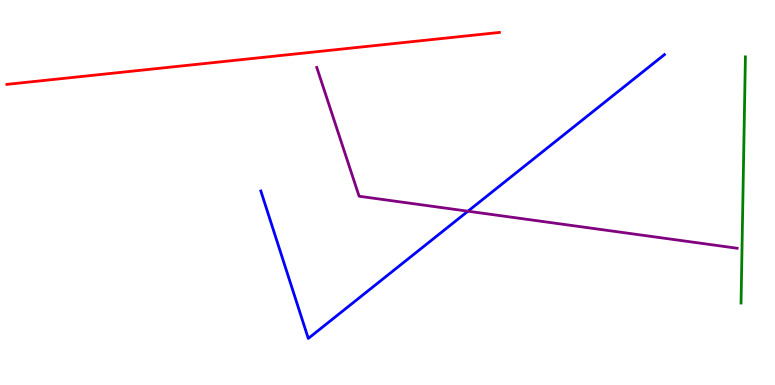[{'lines': ['blue', 'red'], 'intersections': []}, {'lines': ['green', 'red'], 'intersections': []}, {'lines': ['purple', 'red'], 'intersections': []}, {'lines': ['blue', 'green'], 'intersections': []}, {'lines': ['blue', 'purple'], 'intersections': [{'x': 6.04, 'y': 4.51}]}, {'lines': ['green', 'purple'], 'intersections': []}]